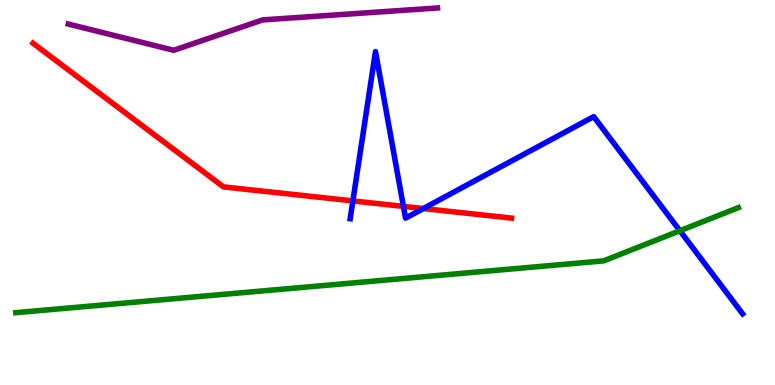[{'lines': ['blue', 'red'], 'intersections': [{'x': 4.55, 'y': 4.78}, {'x': 5.21, 'y': 4.64}, {'x': 5.46, 'y': 4.58}]}, {'lines': ['green', 'red'], 'intersections': []}, {'lines': ['purple', 'red'], 'intersections': []}, {'lines': ['blue', 'green'], 'intersections': [{'x': 8.77, 'y': 4.01}]}, {'lines': ['blue', 'purple'], 'intersections': []}, {'lines': ['green', 'purple'], 'intersections': []}]